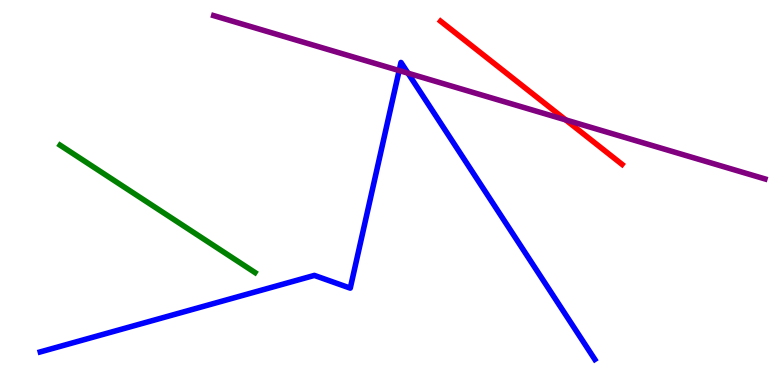[{'lines': ['blue', 'red'], 'intersections': []}, {'lines': ['green', 'red'], 'intersections': []}, {'lines': ['purple', 'red'], 'intersections': [{'x': 7.3, 'y': 6.89}]}, {'lines': ['blue', 'green'], 'intersections': []}, {'lines': ['blue', 'purple'], 'intersections': [{'x': 5.15, 'y': 8.17}, {'x': 5.26, 'y': 8.1}]}, {'lines': ['green', 'purple'], 'intersections': []}]